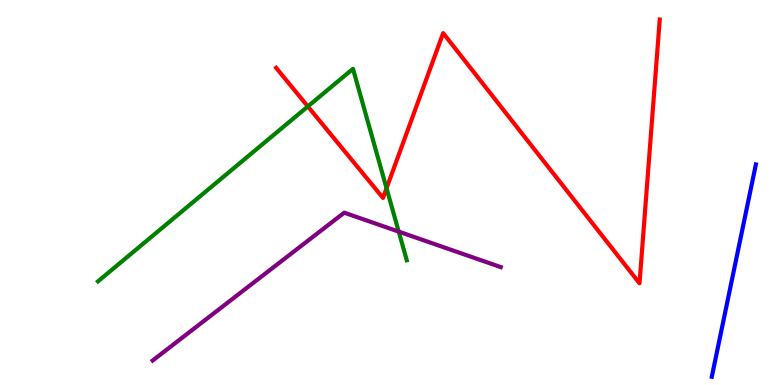[{'lines': ['blue', 'red'], 'intersections': []}, {'lines': ['green', 'red'], 'intersections': [{'x': 3.97, 'y': 7.24}, {'x': 4.99, 'y': 5.11}]}, {'lines': ['purple', 'red'], 'intersections': []}, {'lines': ['blue', 'green'], 'intersections': []}, {'lines': ['blue', 'purple'], 'intersections': []}, {'lines': ['green', 'purple'], 'intersections': [{'x': 5.14, 'y': 3.98}]}]